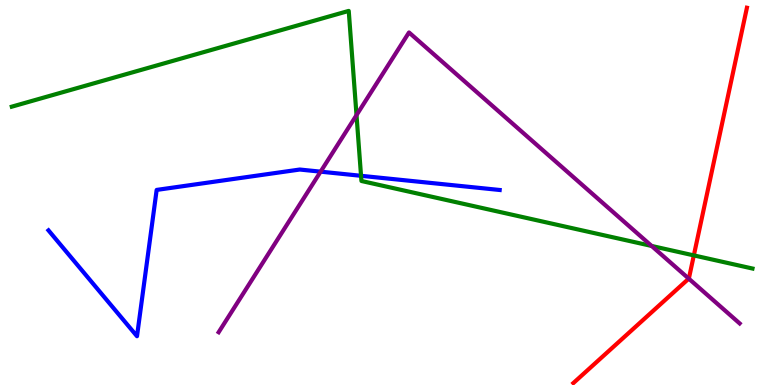[{'lines': ['blue', 'red'], 'intersections': []}, {'lines': ['green', 'red'], 'intersections': [{'x': 8.95, 'y': 3.37}]}, {'lines': ['purple', 'red'], 'intersections': [{'x': 8.89, 'y': 2.76}]}, {'lines': ['blue', 'green'], 'intersections': [{'x': 4.66, 'y': 5.43}]}, {'lines': ['blue', 'purple'], 'intersections': [{'x': 4.14, 'y': 5.54}]}, {'lines': ['green', 'purple'], 'intersections': [{'x': 4.6, 'y': 7.01}, {'x': 8.41, 'y': 3.61}]}]